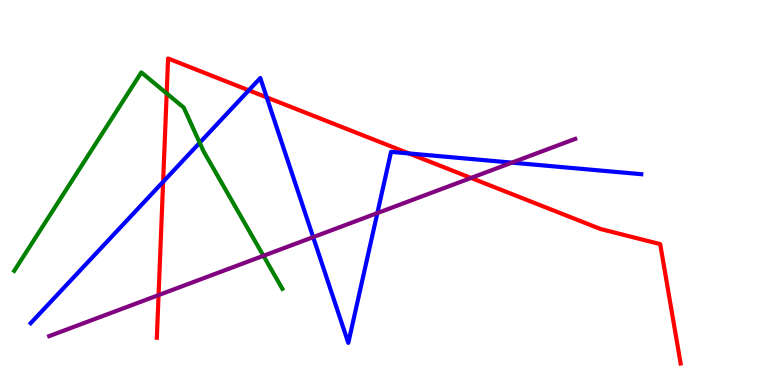[{'lines': ['blue', 'red'], 'intersections': [{'x': 2.1, 'y': 5.28}, {'x': 3.21, 'y': 7.65}, {'x': 3.44, 'y': 7.47}, {'x': 5.28, 'y': 6.01}]}, {'lines': ['green', 'red'], 'intersections': [{'x': 2.15, 'y': 7.57}]}, {'lines': ['purple', 'red'], 'intersections': [{'x': 2.05, 'y': 2.34}, {'x': 6.08, 'y': 5.38}]}, {'lines': ['blue', 'green'], 'intersections': [{'x': 2.58, 'y': 6.29}]}, {'lines': ['blue', 'purple'], 'intersections': [{'x': 4.04, 'y': 3.84}, {'x': 4.87, 'y': 4.47}, {'x': 6.6, 'y': 5.78}]}, {'lines': ['green', 'purple'], 'intersections': [{'x': 3.4, 'y': 3.36}]}]